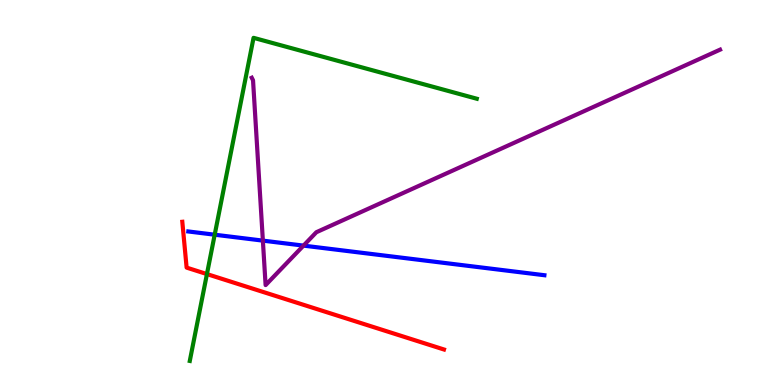[{'lines': ['blue', 'red'], 'intersections': []}, {'lines': ['green', 'red'], 'intersections': [{'x': 2.67, 'y': 2.88}]}, {'lines': ['purple', 'red'], 'intersections': []}, {'lines': ['blue', 'green'], 'intersections': [{'x': 2.77, 'y': 3.9}]}, {'lines': ['blue', 'purple'], 'intersections': [{'x': 3.39, 'y': 3.75}, {'x': 3.92, 'y': 3.62}]}, {'lines': ['green', 'purple'], 'intersections': []}]